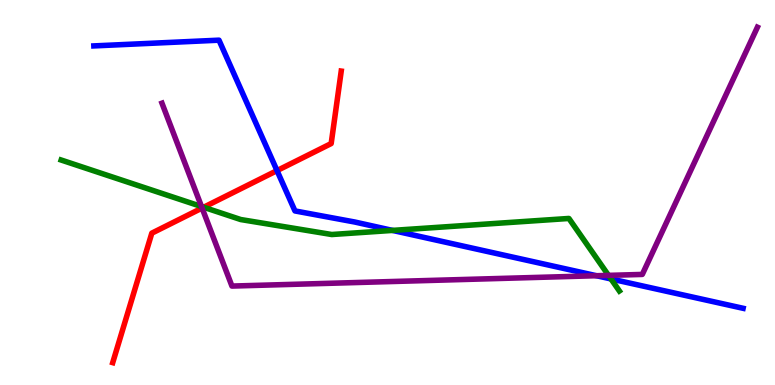[{'lines': ['blue', 'red'], 'intersections': [{'x': 3.57, 'y': 5.57}]}, {'lines': ['green', 'red'], 'intersections': [{'x': 2.63, 'y': 4.62}]}, {'lines': ['purple', 'red'], 'intersections': [{'x': 2.61, 'y': 4.6}]}, {'lines': ['blue', 'green'], 'intersections': [{'x': 5.06, 'y': 4.02}, {'x': 7.88, 'y': 2.75}]}, {'lines': ['blue', 'purple'], 'intersections': [{'x': 7.7, 'y': 2.84}]}, {'lines': ['green', 'purple'], 'intersections': [{'x': 2.6, 'y': 4.64}, {'x': 7.85, 'y': 2.85}]}]